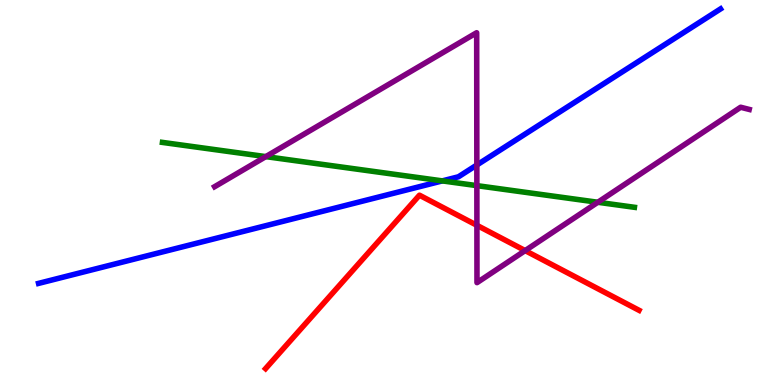[{'lines': ['blue', 'red'], 'intersections': []}, {'lines': ['green', 'red'], 'intersections': []}, {'lines': ['purple', 'red'], 'intersections': [{'x': 6.15, 'y': 4.15}, {'x': 6.78, 'y': 3.49}]}, {'lines': ['blue', 'green'], 'intersections': [{'x': 5.71, 'y': 5.3}]}, {'lines': ['blue', 'purple'], 'intersections': [{'x': 6.15, 'y': 5.71}]}, {'lines': ['green', 'purple'], 'intersections': [{'x': 3.43, 'y': 5.93}, {'x': 6.15, 'y': 5.18}, {'x': 7.71, 'y': 4.75}]}]